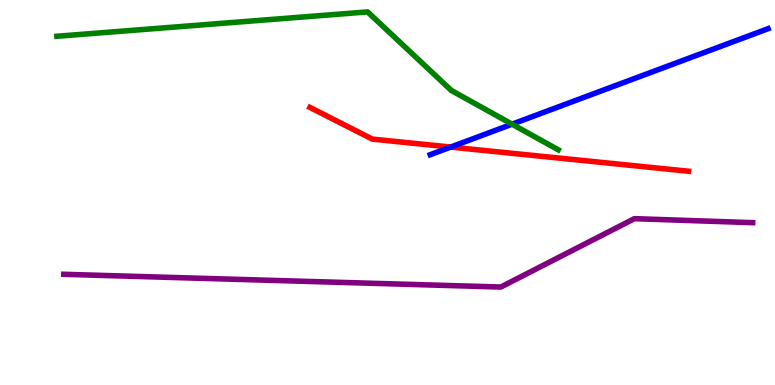[{'lines': ['blue', 'red'], 'intersections': [{'x': 5.82, 'y': 6.18}]}, {'lines': ['green', 'red'], 'intersections': []}, {'lines': ['purple', 'red'], 'intersections': []}, {'lines': ['blue', 'green'], 'intersections': [{'x': 6.61, 'y': 6.77}]}, {'lines': ['blue', 'purple'], 'intersections': []}, {'lines': ['green', 'purple'], 'intersections': []}]